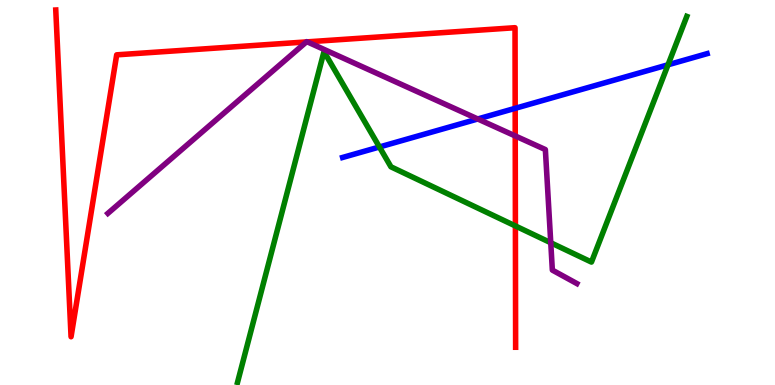[{'lines': ['blue', 'red'], 'intersections': [{'x': 6.65, 'y': 7.19}]}, {'lines': ['green', 'red'], 'intersections': [{'x': 6.65, 'y': 4.13}]}, {'lines': ['purple', 'red'], 'intersections': [{'x': 3.95, 'y': 8.91}, {'x': 3.97, 'y': 8.91}, {'x': 6.65, 'y': 6.47}]}, {'lines': ['blue', 'green'], 'intersections': [{'x': 4.9, 'y': 6.18}, {'x': 8.62, 'y': 8.32}]}, {'lines': ['blue', 'purple'], 'intersections': [{'x': 6.16, 'y': 6.91}]}, {'lines': ['green', 'purple'], 'intersections': [{'x': 7.11, 'y': 3.69}]}]